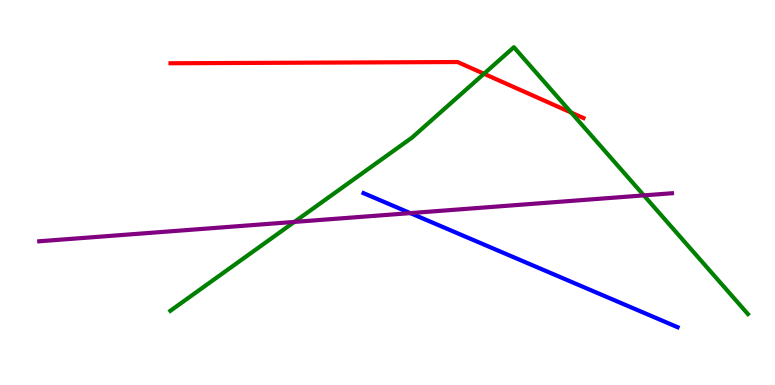[{'lines': ['blue', 'red'], 'intersections': []}, {'lines': ['green', 'red'], 'intersections': [{'x': 6.24, 'y': 8.08}, {'x': 7.37, 'y': 7.08}]}, {'lines': ['purple', 'red'], 'intersections': []}, {'lines': ['blue', 'green'], 'intersections': []}, {'lines': ['blue', 'purple'], 'intersections': [{'x': 5.29, 'y': 4.46}]}, {'lines': ['green', 'purple'], 'intersections': [{'x': 3.8, 'y': 4.24}, {'x': 8.31, 'y': 4.93}]}]